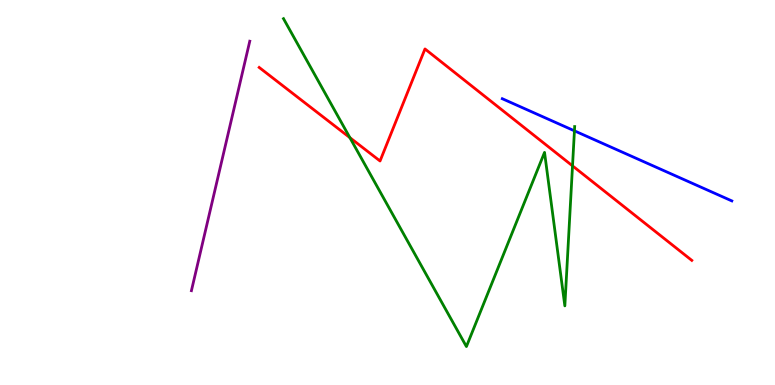[{'lines': ['blue', 'red'], 'intersections': []}, {'lines': ['green', 'red'], 'intersections': [{'x': 4.51, 'y': 6.42}, {'x': 7.39, 'y': 5.69}]}, {'lines': ['purple', 'red'], 'intersections': []}, {'lines': ['blue', 'green'], 'intersections': [{'x': 7.41, 'y': 6.6}]}, {'lines': ['blue', 'purple'], 'intersections': []}, {'lines': ['green', 'purple'], 'intersections': []}]